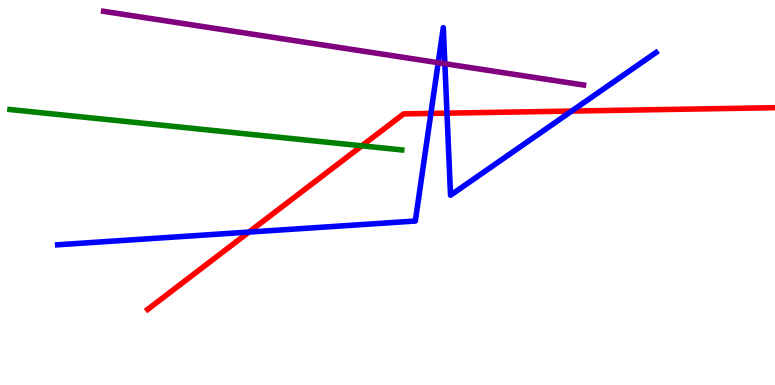[{'lines': ['blue', 'red'], 'intersections': [{'x': 3.21, 'y': 3.97}, {'x': 5.56, 'y': 7.05}, {'x': 5.77, 'y': 7.06}, {'x': 7.38, 'y': 7.12}]}, {'lines': ['green', 'red'], 'intersections': [{'x': 4.67, 'y': 6.21}]}, {'lines': ['purple', 'red'], 'intersections': []}, {'lines': ['blue', 'green'], 'intersections': []}, {'lines': ['blue', 'purple'], 'intersections': [{'x': 5.65, 'y': 8.37}, {'x': 5.74, 'y': 8.35}]}, {'lines': ['green', 'purple'], 'intersections': []}]